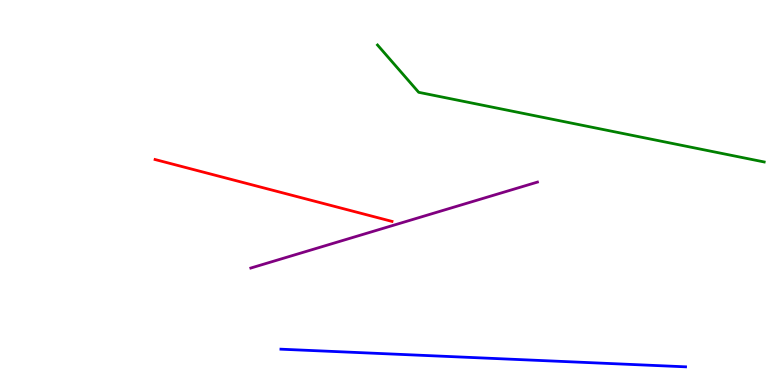[{'lines': ['blue', 'red'], 'intersections': []}, {'lines': ['green', 'red'], 'intersections': []}, {'lines': ['purple', 'red'], 'intersections': []}, {'lines': ['blue', 'green'], 'intersections': []}, {'lines': ['blue', 'purple'], 'intersections': []}, {'lines': ['green', 'purple'], 'intersections': []}]